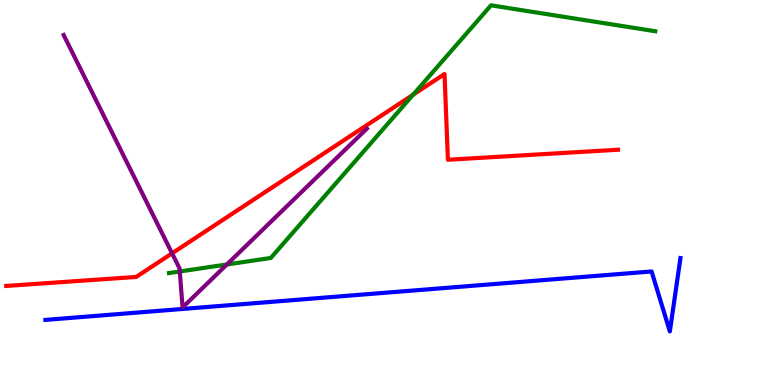[{'lines': ['blue', 'red'], 'intersections': []}, {'lines': ['green', 'red'], 'intersections': [{'x': 5.33, 'y': 7.54}]}, {'lines': ['purple', 'red'], 'intersections': [{'x': 2.22, 'y': 3.42}]}, {'lines': ['blue', 'green'], 'intersections': []}, {'lines': ['blue', 'purple'], 'intersections': []}, {'lines': ['green', 'purple'], 'intersections': [{'x': 2.32, 'y': 2.95}, {'x': 2.93, 'y': 3.13}]}]